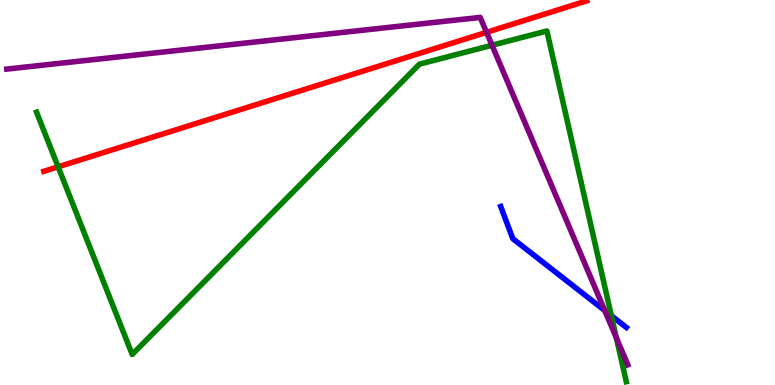[{'lines': ['blue', 'red'], 'intersections': []}, {'lines': ['green', 'red'], 'intersections': [{'x': 0.75, 'y': 5.67}]}, {'lines': ['purple', 'red'], 'intersections': [{'x': 6.28, 'y': 9.16}]}, {'lines': ['blue', 'green'], 'intersections': [{'x': 7.89, 'y': 1.8}]}, {'lines': ['blue', 'purple'], 'intersections': [{'x': 7.8, 'y': 1.93}]}, {'lines': ['green', 'purple'], 'intersections': [{'x': 6.35, 'y': 8.82}, {'x': 7.95, 'y': 1.22}]}]